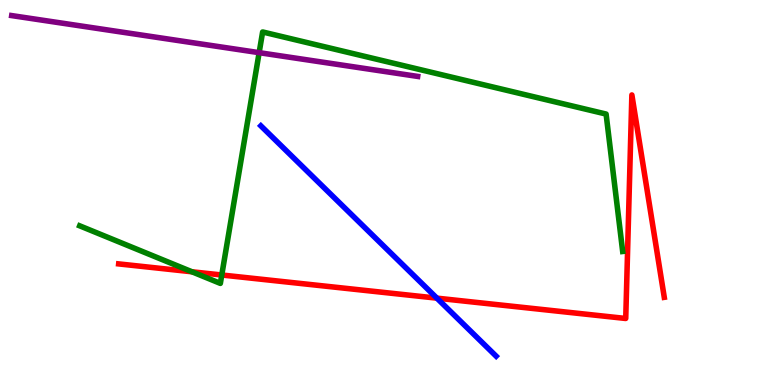[{'lines': ['blue', 'red'], 'intersections': [{'x': 5.64, 'y': 2.26}]}, {'lines': ['green', 'red'], 'intersections': [{'x': 2.48, 'y': 2.94}, {'x': 2.86, 'y': 2.86}]}, {'lines': ['purple', 'red'], 'intersections': []}, {'lines': ['blue', 'green'], 'intersections': []}, {'lines': ['blue', 'purple'], 'intersections': []}, {'lines': ['green', 'purple'], 'intersections': [{'x': 3.34, 'y': 8.63}]}]